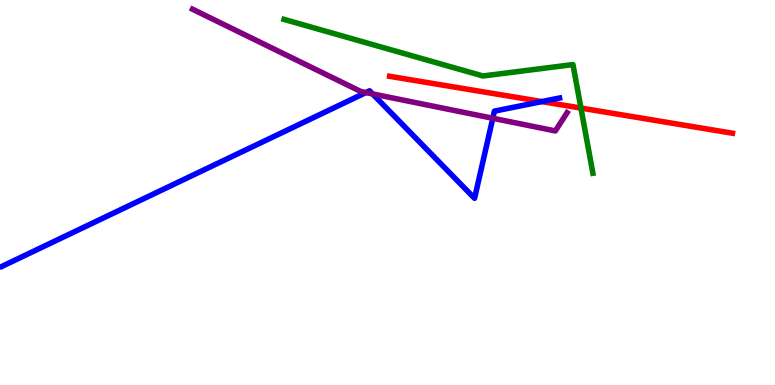[{'lines': ['blue', 'red'], 'intersections': [{'x': 6.99, 'y': 7.36}]}, {'lines': ['green', 'red'], 'intersections': [{'x': 7.5, 'y': 7.19}]}, {'lines': ['purple', 'red'], 'intersections': []}, {'lines': ['blue', 'green'], 'intersections': []}, {'lines': ['blue', 'purple'], 'intersections': [{'x': 4.72, 'y': 7.6}, {'x': 4.81, 'y': 7.56}, {'x': 6.36, 'y': 6.93}]}, {'lines': ['green', 'purple'], 'intersections': []}]